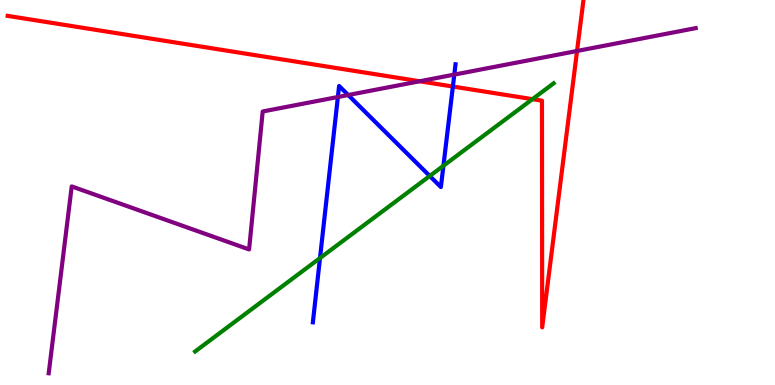[{'lines': ['blue', 'red'], 'intersections': [{'x': 5.84, 'y': 7.75}]}, {'lines': ['green', 'red'], 'intersections': [{'x': 6.87, 'y': 7.42}]}, {'lines': ['purple', 'red'], 'intersections': [{'x': 5.42, 'y': 7.89}, {'x': 7.45, 'y': 8.68}]}, {'lines': ['blue', 'green'], 'intersections': [{'x': 4.13, 'y': 3.3}, {'x': 5.55, 'y': 5.43}, {'x': 5.72, 'y': 5.69}]}, {'lines': ['blue', 'purple'], 'intersections': [{'x': 4.36, 'y': 7.48}, {'x': 4.49, 'y': 7.53}, {'x': 5.86, 'y': 8.06}]}, {'lines': ['green', 'purple'], 'intersections': []}]